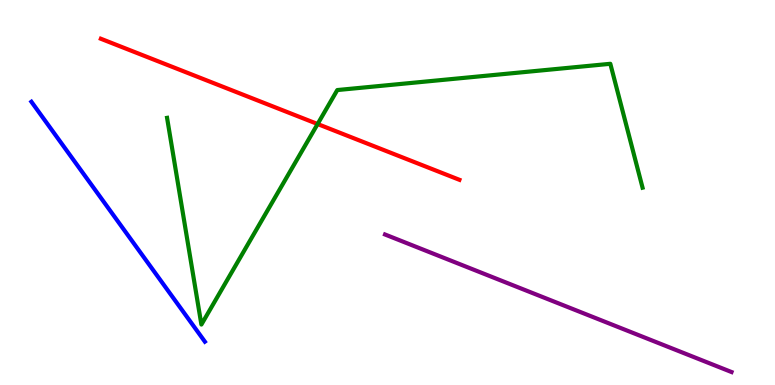[{'lines': ['blue', 'red'], 'intersections': []}, {'lines': ['green', 'red'], 'intersections': [{'x': 4.1, 'y': 6.78}]}, {'lines': ['purple', 'red'], 'intersections': []}, {'lines': ['blue', 'green'], 'intersections': []}, {'lines': ['blue', 'purple'], 'intersections': []}, {'lines': ['green', 'purple'], 'intersections': []}]